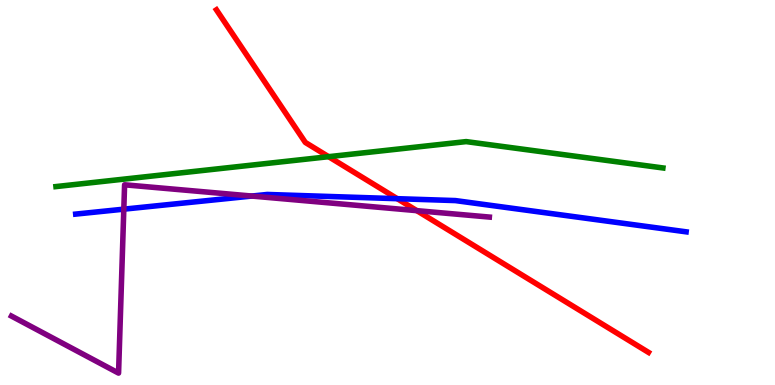[{'lines': ['blue', 'red'], 'intersections': [{'x': 5.13, 'y': 4.84}]}, {'lines': ['green', 'red'], 'intersections': [{'x': 4.24, 'y': 5.93}]}, {'lines': ['purple', 'red'], 'intersections': [{'x': 5.38, 'y': 4.53}]}, {'lines': ['blue', 'green'], 'intersections': []}, {'lines': ['blue', 'purple'], 'intersections': [{'x': 1.6, 'y': 4.57}, {'x': 3.25, 'y': 4.91}]}, {'lines': ['green', 'purple'], 'intersections': []}]